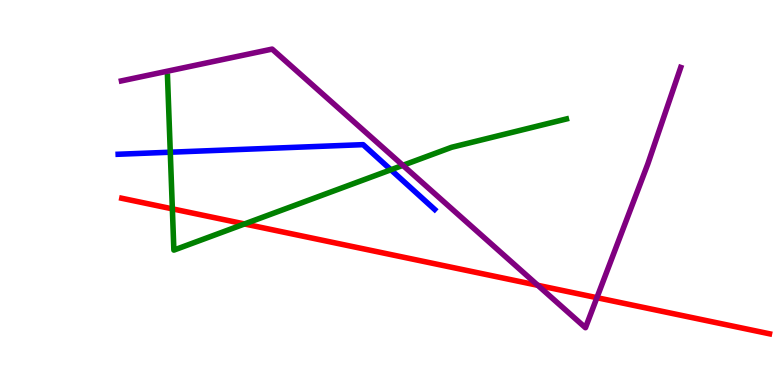[{'lines': ['blue', 'red'], 'intersections': []}, {'lines': ['green', 'red'], 'intersections': [{'x': 2.22, 'y': 4.58}, {'x': 3.16, 'y': 4.18}]}, {'lines': ['purple', 'red'], 'intersections': [{'x': 6.94, 'y': 2.59}, {'x': 7.7, 'y': 2.27}]}, {'lines': ['blue', 'green'], 'intersections': [{'x': 2.2, 'y': 6.05}, {'x': 5.04, 'y': 5.59}]}, {'lines': ['blue', 'purple'], 'intersections': []}, {'lines': ['green', 'purple'], 'intersections': [{'x': 5.2, 'y': 5.71}]}]